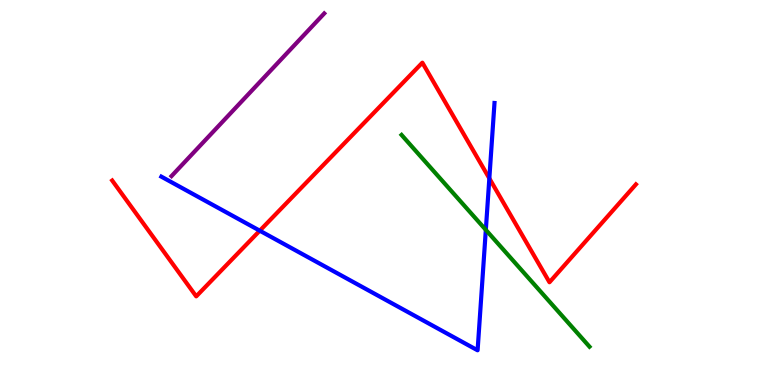[{'lines': ['blue', 'red'], 'intersections': [{'x': 3.35, 'y': 4.01}, {'x': 6.31, 'y': 5.37}]}, {'lines': ['green', 'red'], 'intersections': []}, {'lines': ['purple', 'red'], 'intersections': []}, {'lines': ['blue', 'green'], 'intersections': [{'x': 6.27, 'y': 4.03}]}, {'lines': ['blue', 'purple'], 'intersections': []}, {'lines': ['green', 'purple'], 'intersections': []}]